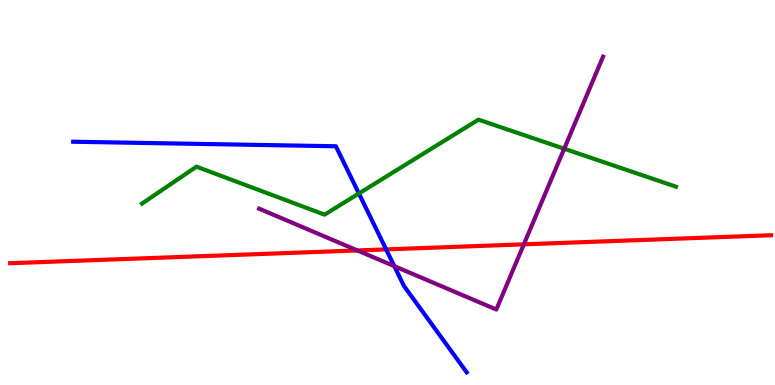[{'lines': ['blue', 'red'], 'intersections': [{'x': 4.98, 'y': 3.52}]}, {'lines': ['green', 'red'], 'intersections': []}, {'lines': ['purple', 'red'], 'intersections': [{'x': 4.61, 'y': 3.49}, {'x': 6.76, 'y': 3.65}]}, {'lines': ['blue', 'green'], 'intersections': [{'x': 4.63, 'y': 4.97}]}, {'lines': ['blue', 'purple'], 'intersections': [{'x': 5.09, 'y': 3.09}]}, {'lines': ['green', 'purple'], 'intersections': [{'x': 7.28, 'y': 6.14}]}]